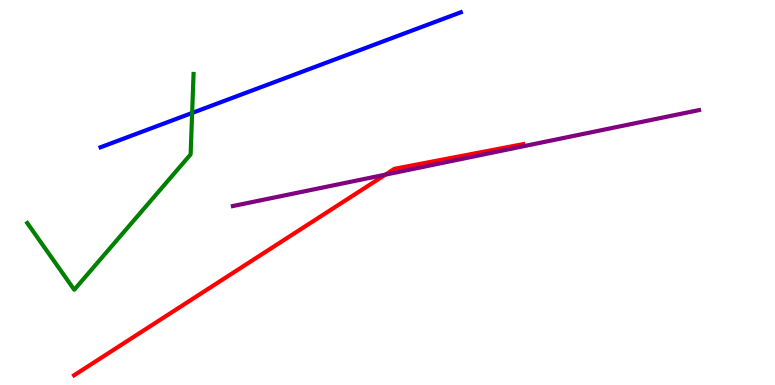[{'lines': ['blue', 'red'], 'intersections': []}, {'lines': ['green', 'red'], 'intersections': []}, {'lines': ['purple', 'red'], 'intersections': [{'x': 4.97, 'y': 5.46}]}, {'lines': ['blue', 'green'], 'intersections': [{'x': 2.48, 'y': 7.07}]}, {'lines': ['blue', 'purple'], 'intersections': []}, {'lines': ['green', 'purple'], 'intersections': []}]